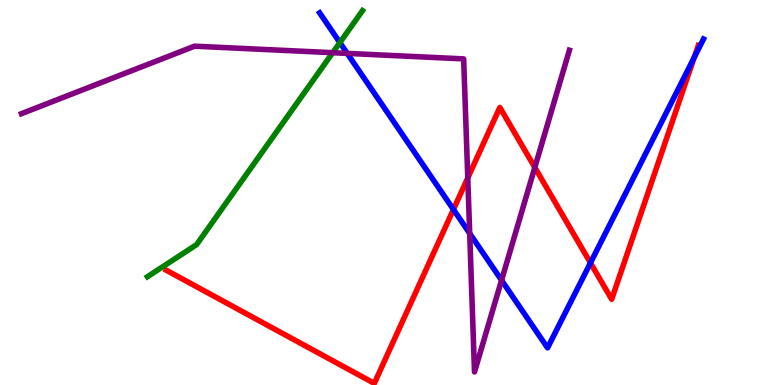[{'lines': ['blue', 'red'], 'intersections': [{'x': 5.85, 'y': 4.56}, {'x': 7.62, 'y': 3.17}, {'x': 8.96, 'y': 8.51}]}, {'lines': ['green', 'red'], 'intersections': []}, {'lines': ['purple', 'red'], 'intersections': [{'x': 6.04, 'y': 5.38}, {'x': 6.9, 'y': 5.65}]}, {'lines': ['blue', 'green'], 'intersections': [{'x': 4.39, 'y': 8.89}]}, {'lines': ['blue', 'purple'], 'intersections': [{'x': 4.48, 'y': 8.61}, {'x': 6.06, 'y': 3.94}, {'x': 6.47, 'y': 2.72}]}, {'lines': ['green', 'purple'], 'intersections': [{'x': 4.29, 'y': 8.63}]}]